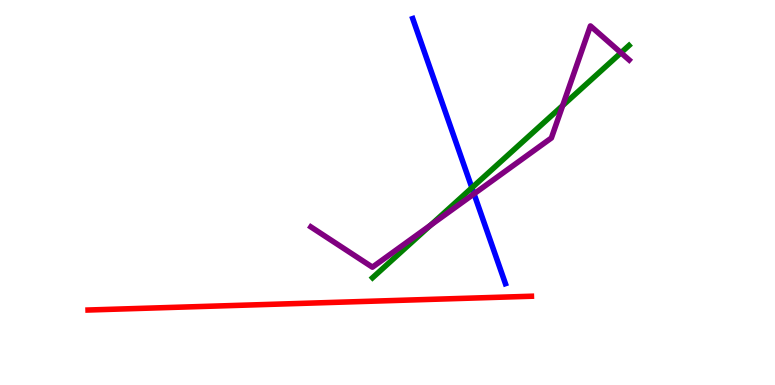[{'lines': ['blue', 'red'], 'intersections': []}, {'lines': ['green', 'red'], 'intersections': []}, {'lines': ['purple', 'red'], 'intersections': []}, {'lines': ['blue', 'green'], 'intersections': [{'x': 6.09, 'y': 5.12}]}, {'lines': ['blue', 'purple'], 'intersections': [{'x': 6.12, 'y': 4.97}]}, {'lines': ['green', 'purple'], 'intersections': [{'x': 5.56, 'y': 4.15}, {'x': 7.26, 'y': 7.26}, {'x': 8.01, 'y': 8.63}]}]